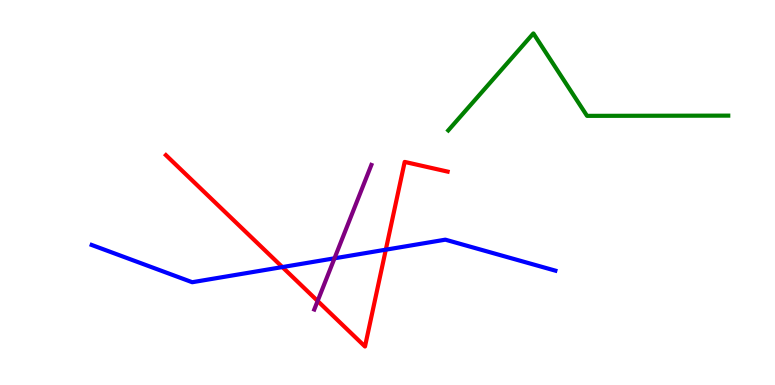[{'lines': ['blue', 'red'], 'intersections': [{'x': 3.64, 'y': 3.06}, {'x': 4.98, 'y': 3.51}]}, {'lines': ['green', 'red'], 'intersections': []}, {'lines': ['purple', 'red'], 'intersections': [{'x': 4.1, 'y': 2.18}]}, {'lines': ['blue', 'green'], 'intersections': []}, {'lines': ['blue', 'purple'], 'intersections': [{'x': 4.32, 'y': 3.29}]}, {'lines': ['green', 'purple'], 'intersections': []}]